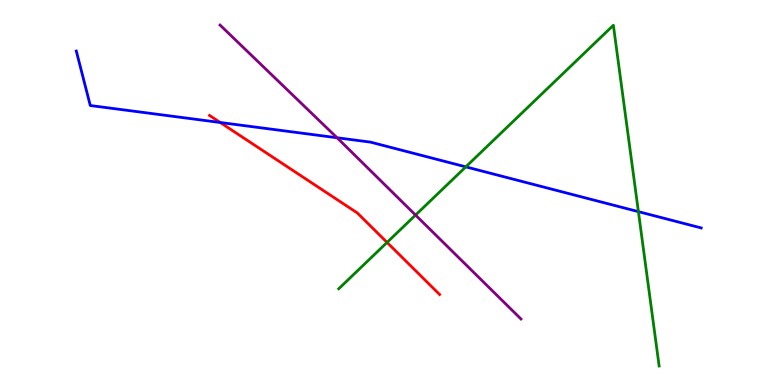[{'lines': ['blue', 'red'], 'intersections': [{'x': 2.84, 'y': 6.82}]}, {'lines': ['green', 'red'], 'intersections': [{'x': 4.99, 'y': 3.7}]}, {'lines': ['purple', 'red'], 'intersections': []}, {'lines': ['blue', 'green'], 'intersections': [{'x': 6.01, 'y': 5.67}, {'x': 8.24, 'y': 4.5}]}, {'lines': ['blue', 'purple'], 'intersections': [{'x': 4.35, 'y': 6.42}]}, {'lines': ['green', 'purple'], 'intersections': [{'x': 5.36, 'y': 4.41}]}]